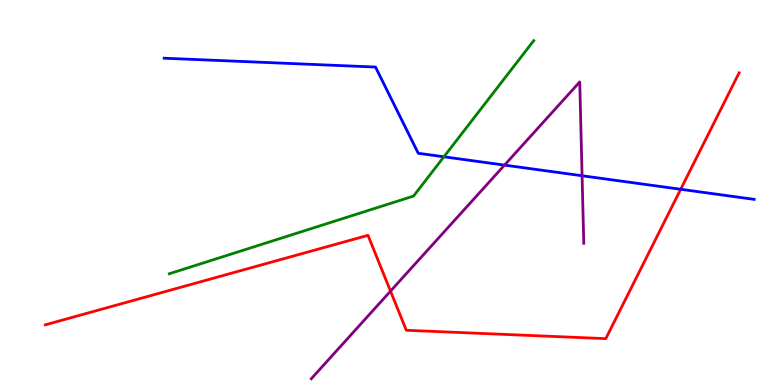[{'lines': ['blue', 'red'], 'intersections': [{'x': 8.78, 'y': 5.08}]}, {'lines': ['green', 'red'], 'intersections': []}, {'lines': ['purple', 'red'], 'intersections': [{'x': 5.04, 'y': 2.44}]}, {'lines': ['blue', 'green'], 'intersections': [{'x': 5.73, 'y': 5.93}]}, {'lines': ['blue', 'purple'], 'intersections': [{'x': 6.51, 'y': 5.71}, {'x': 7.51, 'y': 5.44}]}, {'lines': ['green', 'purple'], 'intersections': []}]